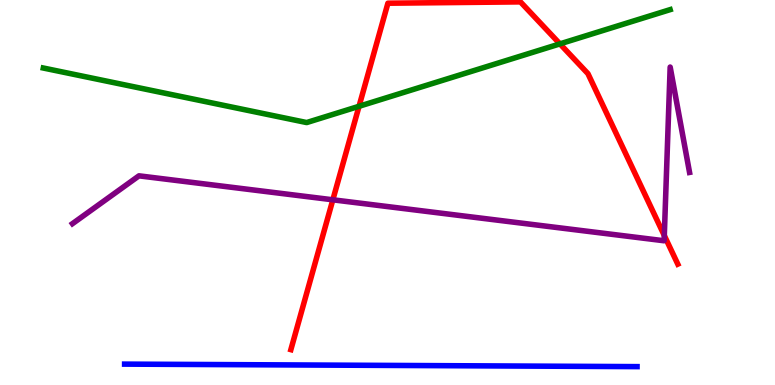[{'lines': ['blue', 'red'], 'intersections': []}, {'lines': ['green', 'red'], 'intersections': [{'x': 4.63, 'y': 7.24}, {'x': 7.22, 'y': 8.86}]}, {'lines': ['purple', 'red'], 'intersections': [{'x': 4.29, 'y': 4.81}, {'x': 8.57, 'y': 3.88}]}, {'lines': ['blue', 'green'], 'intersections': []}, {'lines': ['blue', 'purple'], 'intersections': []}, {'lines': ['green', 'purple'], 'intersections': []}]